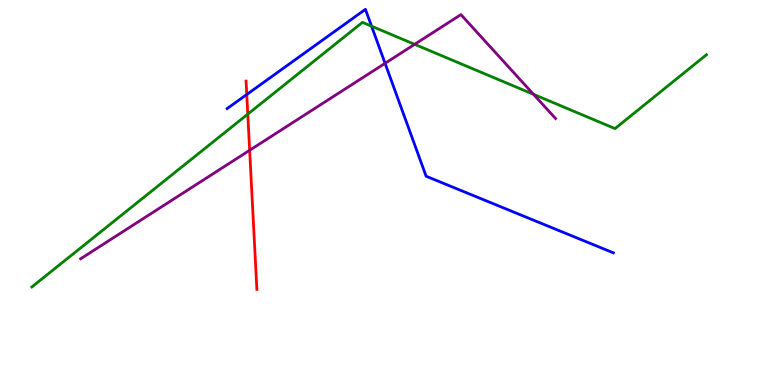[{'lines': ['blue', 'red'], 'intersections': [{'x': 3.18, 'y': 7.55}]}, {'lines': ['green', 'red'], 'intersections': [{'x': 3.2, 'y': 7.04}]}, {'lines': ['purple', 'red'], 'intersections': [{'x': 3.22, 'y': 6.1}]}, {'lines': ['blue', 'green'], 'intersections': [{'x': 4.79, 'y': 9.32}]}, {'lines': ['blue', 'purple'], 'intersections': [{'x': 4.97, 'y': 8.36}]}, {'lines': ['green', 'purple'], 'intersections': [{'x': 5.35, 'y': 8.85}, {'x': 6.88, 'y': 7.55}]}]